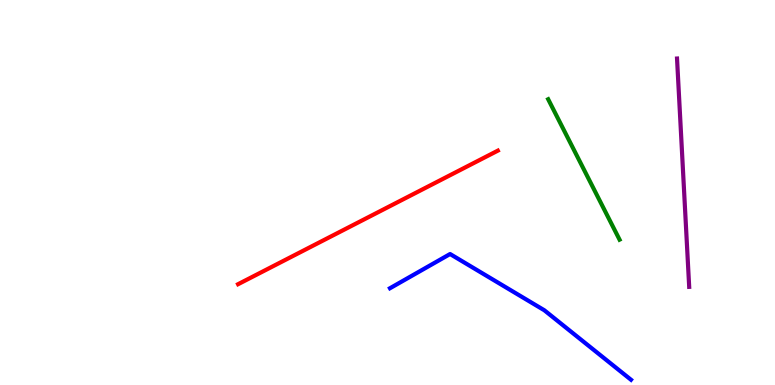[{'lines': ['blue', 'red'], 'intersections': []}, {'lines': ['green', 'red'], 'intersections': []}, {'lines': ['purple', 'red'], 'intersections': []}, {'lines': ['blue', 'green'], 'intersections': []}, {'lines': ['blue', 'purple'], 'intersections': []}, {'lines': ['green', 'purple'], 'intersections': []}]